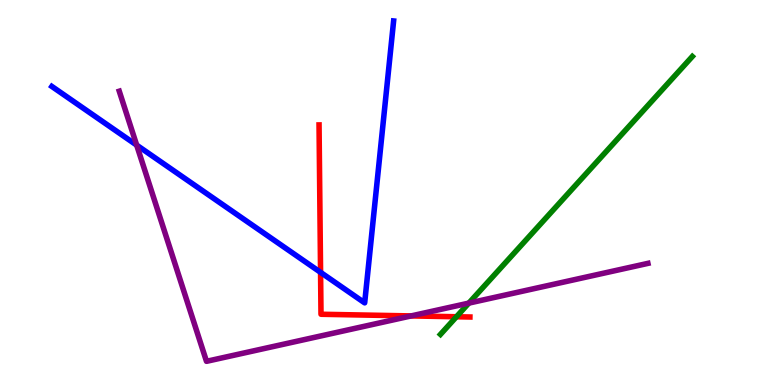[{'lines': ['blue', 'red'], 'intersections': [{'x': 4.14, 'y': 2.93}]}, {'lines': ['green', 'red'], 'intersections': [{'x': 5.89, 'y': 1.77}]}, {'lines': ['purple', 'red'], 'intersections': [{'x': 5.3, 'y': 1.79}]}, {'lines': ['blue', 'green'], 'intersections': []}, {'lines': ['blue', 'purple'], 'intersections': [{'x': 1.76, 'y': 6.23}]}, {'lines': ['green', 'purple'], 'intersections': [{'x': 6.05, 'y': 2.13}]}]